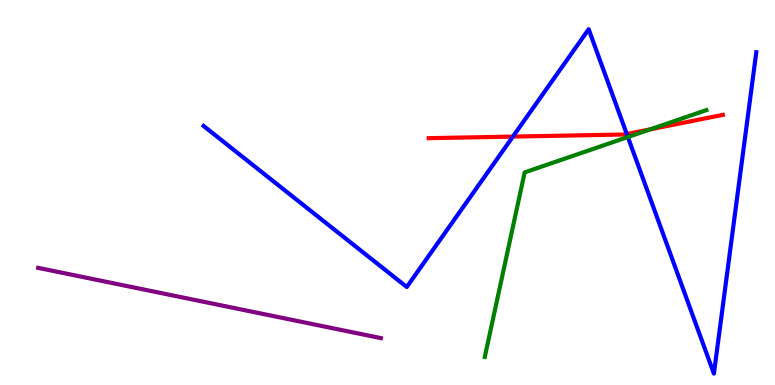[{'lines': ['blue', 'red'], 'intersections': [{'x': 6.62, 'y': 6.45}, {'x': 8.09, 'y': 6.52}]}, {'lines': ['green', 'red'], 'intersections': [{'x': 8.39, 'y': 6.64}]}, {'lines': ['purple', 'red'], 'intersections': []}, {'lines': ['blue', 'green'], 'intersections': [{'x': 8.1, 'y': 6.44}]}, {'lines': ['blue', 'purple'], 'intersections': []}, {'lines': ['green', 'purple'], 'intersections': []}]